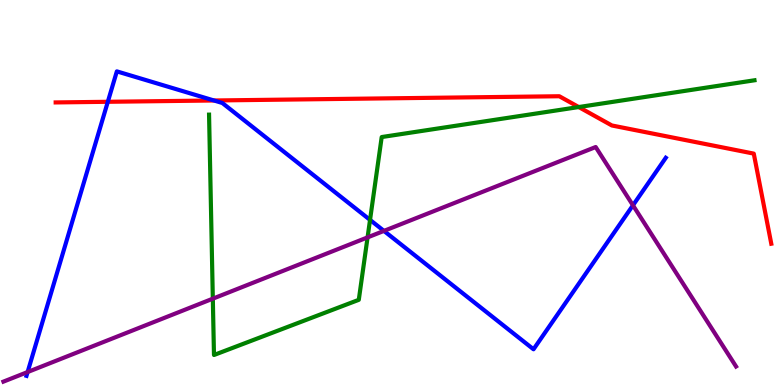[{'lines': ['blue', 'red'], 'intersections': [{'x': 1.39, 'y': 7.36}, {'x': 2.76, 'y': 7.39}]}, {'lines': ['green', 'red'], 'intersections': [{'x': 7.47, 'y': 7.22}]}, {'lines': ['purple', 'red'], 'intersections': []}, {'lines': ['blue', 'green'], 'intersections': [{'x': 4.77, 'y': 4.29}]}, {'lines': ['blue', 'purple'], 'intersections': [{'x': 0.356, 'y': 0.337}, {'x': 4.95, 'y': 4.0}, {'x': 8.17, 'y': 4.67}]}, {'lines': ['green', 'purple'], 'intersections': [{'x': 2.75, 'y': 2.24}, {'x': 4.74, 'y': 3.83}]}]